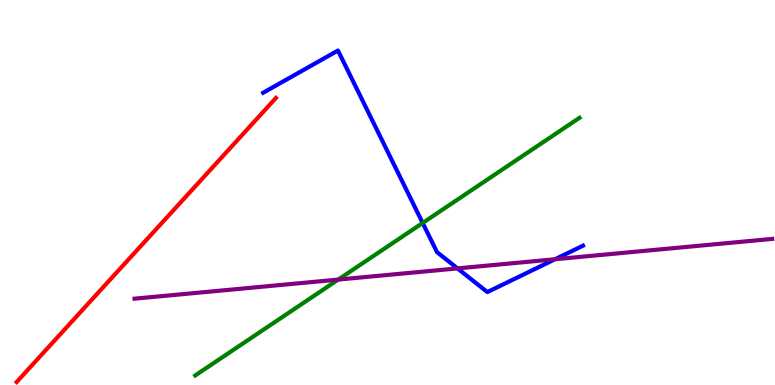[{'lines': ['blue', 'red'], 'intersections': []}, {'lines': ['green', 'red'], 'intersections': []}, {'lines': ['purple', 'red'], 'intersections': []}, {'lines': ['blue', 'green'], 'intersections': [{'x': 5.45, 'y': 4.21}]}, {'lines': ['blue', 'purple'], 'intersections': [{'x': 5.9, 'y': 3.03}, {'x': 7.16, 'y': 3.27}]}, {'lines': ['green', 'purple'], 'intersections': [{'x': 4.36, 'y': 2.74}]}]